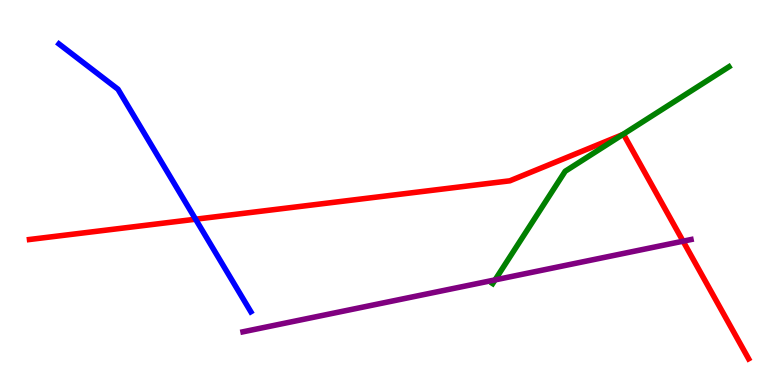[{'lines': ['blue', 'red'], 'intersections': [{'x': 2.52, 'y': 4.31}]}, {'lines': ['green', 'red'], 'intersections': [{'x': 8.03, 'y': 6.5}]}, {'lines': ['purple', 'red'], 'intersections': [{'x': 8.81, 'y': 3.74}]}, {'lines': ['blue', 'green'], 'intersections': []}, {'lines': ['blue', 'purple'], 'intersections': []}, {'lines': ['green', 'purple'], 'intersections': [{'x': 6.39, 'y': 2.73}]}]